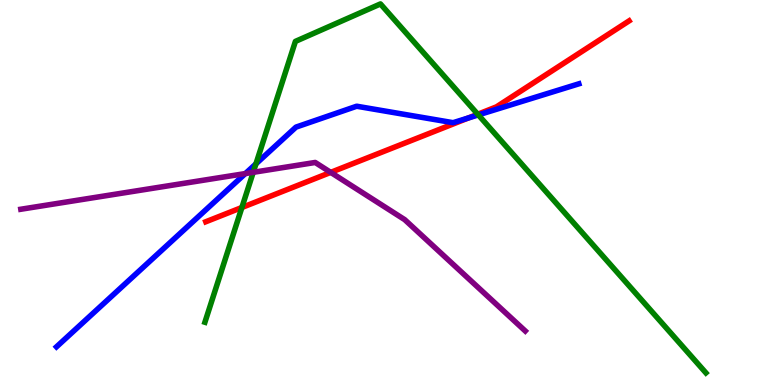[{'lines': ['blue', 'red'], 'intersections': [{'x': 6.04, 'y': 6.94}]}, {'lines': ['green', 'red'], 'intersections': [{'x': 3.12, 'y': 4.61}, {'x': 6.16, 'y': 7.03}]}, {'lines': ['purple', 'red'], 'intersections': [{'x': 4.27, 'y': 5.52}]}, {'lines': ['blue', 'green'], 'intersections': [{'x': 3.3, 'y': 5.74}, {'x': 6.17, 'y': 7.02}]}, {'lines': ['blue', 'purple'], 'intersections': [{'x': 3.17, 'y': 5.49}]}, {'lines': ['green', 'purple'], 'intersections': [{'x': 3.27, 'y': 5.52}]}]